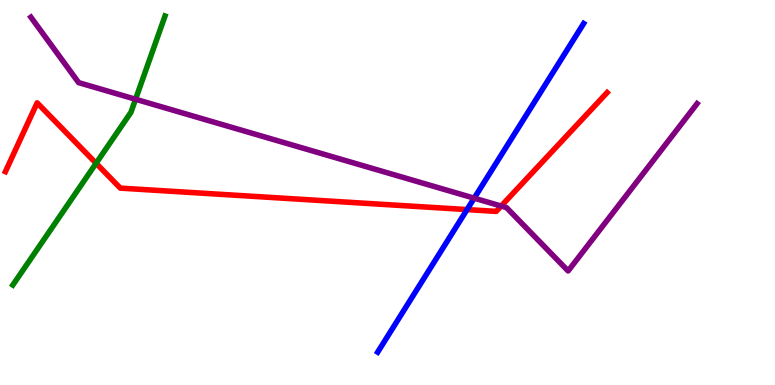[{'lines': ['blue', 'red'], 'intersections': [{'x': 6.03, 'y': 4.56}]}, {'lines': ['green', 'red'], 'intersections': [{'x': 1.24, 'y': 5.76}]}, {'lines': ['purple', 'red'], 'intersections': [{'x': 6.47, 'y': 4.65}]}, {'lines': ['blue', 'green'], 'intersections': []}, {'lines': ['blue', 'purple'], 'intersections': [{'x': 6.12, 'y': 4.85}]}, {'lines': ['green', 'purple'], 'intersections': [{'x': 1.75, 'y': 7.42}]}]